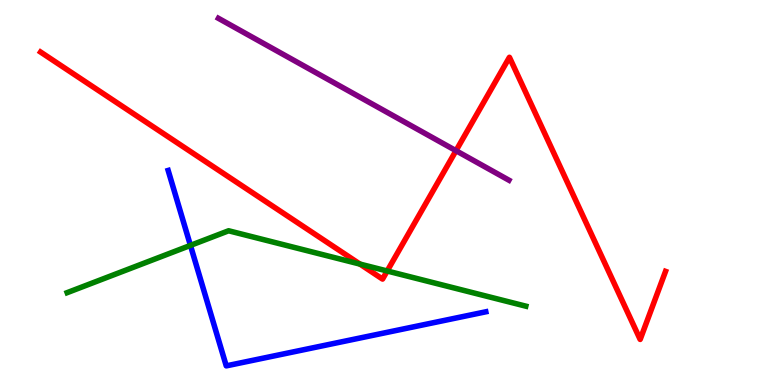[{'lines': ['blue', 'red'], 'intersections': []}, {'lines': ['green', 'red'], 'intersections': [{'x': 4.64, 'y': 3.14}, {'x': 5.0, 'y': 2.96}]}, {'lines': ['purple', 'red'], 'intersections': [{'x': 5.88, 'y': 6.09}]}, {'lines': ['blue', 'green'], 'intersections': [{'x': 2.46, 'y': 3.63}]}, {'lines': ['blue', 'purple'], 'intersections': []}, {'lines': ['green', 'purple'], 'intersections': []}]